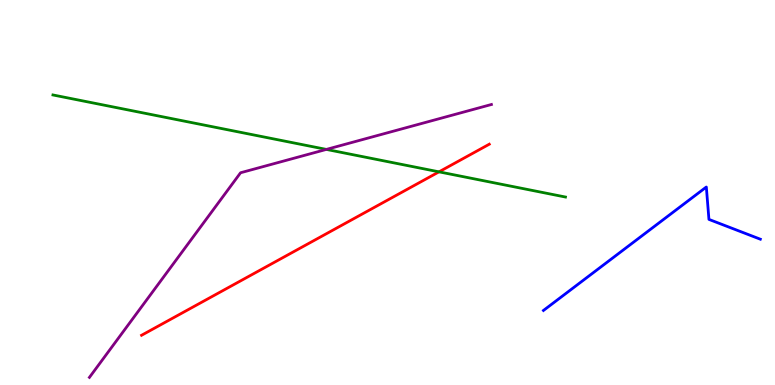[{'lines': ['blue', 'red'], 'intersections': []}, {'lines': ['green', 'red'], 'intersections': [{'x': 5.66, 'y': 5.54}]}, {'lines': ['purple', 'red'], 'intersections': []}, {'lines': ['blue', 'green'], 'intersections': []}, {'lines': ['blue', 'purple'], 'intersections': []}, {'lines': ['green', 'purple'], 'intersections': [{'x': 4.21, 'y': 6.12}]}]